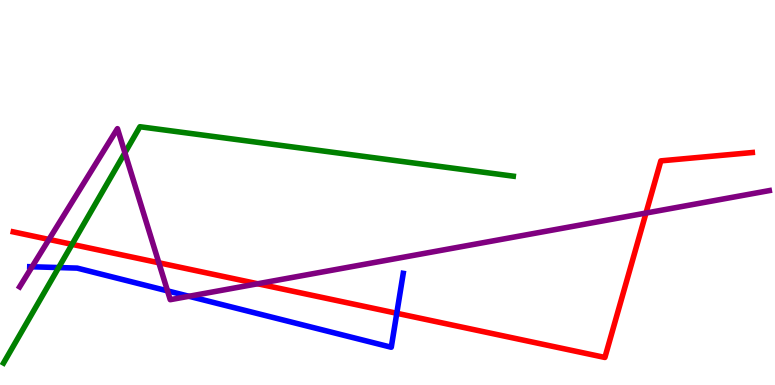[{'lines': ['blue', 'red'], 'intersections': [{'x': 5.12, 'y': 1.86}]}, {'lines': ['green', 'red'], 'intersections': [{'x': 0.93, 'y': 3.65}]}, {'lines': ['purple', 'red'], 'intersections': [{'x': 0.632, 'y': 3.78}, {'x': 2.05, 'y': 3.17}, {'x': 3.33, 'y': 2.63}, {'x': 8.34, 'y': 4.47}]}, {'lines': ['blue', 'green'], 'intersections': [{'x': 0.757, 'y': 3.05}]}, {'lines': ['blue', 'purple'], 'intersections': [{'x': 0.414, 'y': 3.07}, {'x': 2.16, 'y': 2.44}, {'x': 2.44, 'y': 2.3}]}, {'lines': ['green', 'purple'], 'intersections': [{'x': 1.61, 'y': 6.03}]}]